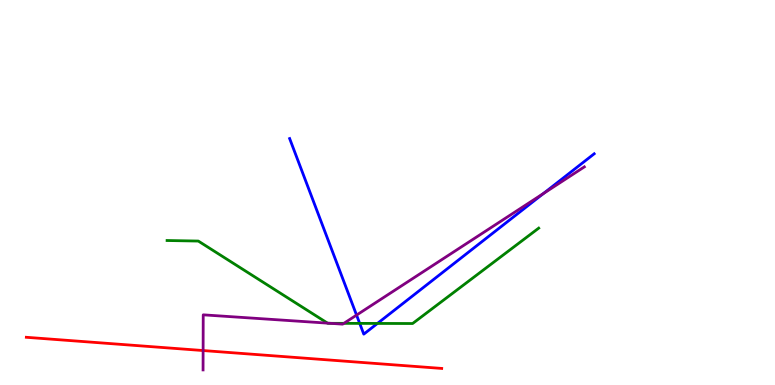[{'lines': ['blue', 'red'], 'intersections': []}, {'lines': ['green', 'red'], 'intersections': []}, {'lines': ['purple', 'red'], 'intersections': [{'x': 2.62, 'y': 0.895}]}, {'lines': ['blue', 'green'], 'intersections': [{'x': 4.64, 'y': 1.6}, {'x': 4.87, 'y': 1.6}]}, {'lines': ['blue', 'purple'], 'intersections': [{'x': 4.6, 'y': 1.82}, {'x': 7.01, 'y': 4.98}]}, {'lines': ['green', 'purple'], 'intersections': [{'x': 4.23, 'y': 1.61}, {'x': 4.26, 'y': 1.6}, {'x': 4.44, 'y': 1.6}]}]